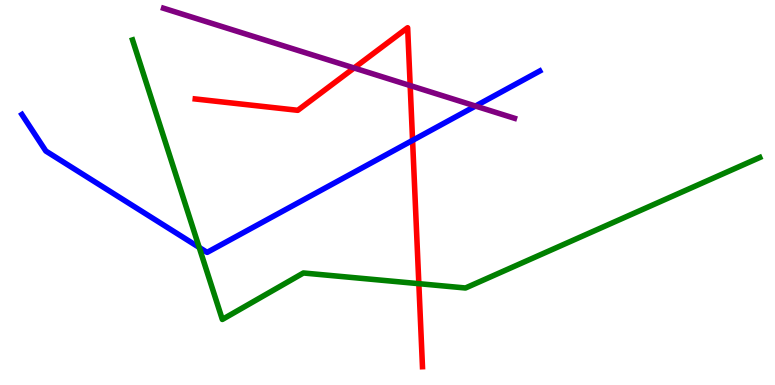[{'lines': ['blue', 'red'], 'intersections': [{'x': 5.32, 'y': 6.35}]}, {'lines': ['green', 'red'], 'intersections': [{'x': 5.4, 'y': 2.63}]}, {'lines': ['purple', 'red'], 'intersections': [{'x': 4.57, 'y': 8.23}, {'x': 5.29, 'y': 7.78}]}, {'lines': ['blue', 'green'], 'intersections': [{'x': 2.57, 'y': 3.57}]}, {'lines': ['blue', 'purple'], 'intersections': [{'x': 6.14, 'y': 7.25}]}, {'lines': ['green', 'purple'], 'intersections': []}]